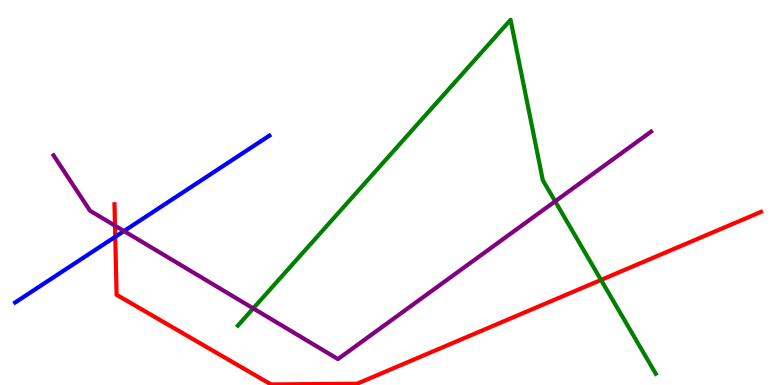[{'lines': ['blue', 'red'], 'intersections': [{'x': 1.49, 'y': 3.85}]}, {'lines': ['green', 'red'], 'intersections': [{'x': 7.76, 'y': 2.73}]}, {'lines': ['purple', 'red'], 'intersections': [{'x': 1.48, 'y': 4.14}]}, {'lines': ['blue', 'green'], 'intersections': []}, {'lines': ['blue', 'purple'], 'intersections': [{'x': 1.6, 'y': 4.0}]}, {'lines': ['green', 'purple'], 'intersections': [{'x': 3.27, 'y': 1.99}, {'x': 7.16, 'y': 4.77}]}]